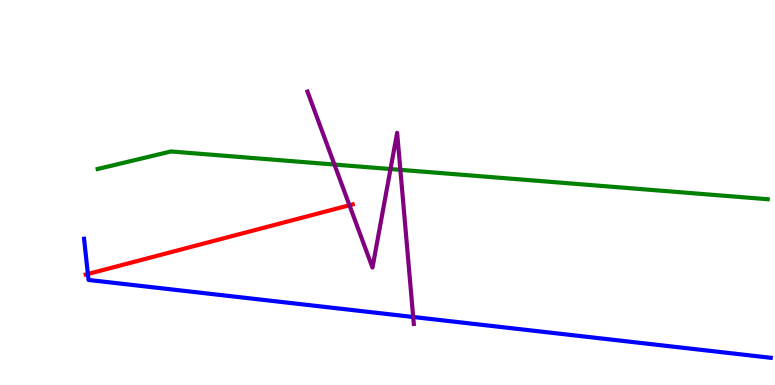[{'lines': ['blue', 'red'], 'intersections': [{'x': 1.13, 'y': 2.88}]}, {'lines': ['green', 'red'], 'intersections': []}, {'lines': ['purple', 'red'], 'intersections': [{'x': 4.51, 'y': 4.67}]}, {'lines': ['blue', 'green'], 'intersections': []}, {'lines': ['blue', 'purple'], 'intersections': [{'x': 5.33, 'y': 1.77}]}, {'lines': ['green', 'purple'], 'intersections': [{'x': 4.32, 'y': 5.73}, {'x': 5.04, 'y': 5.61}, {'x': 5.17, 'y': 5.59}]}]